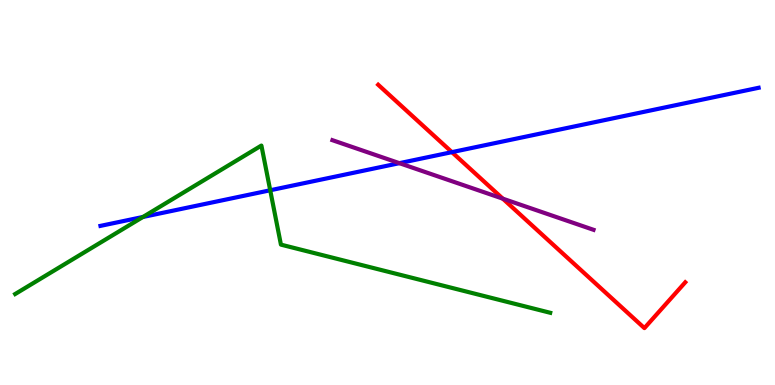[{'lines': ['blue', 'red'], 'intersections': [{'x': 5.83, 'y': 6.05}]}, {'lines': ['green', 'red'], 'intersections': []}, {'lines': ['purple', 'red'], 'intersections': [{'x': 6.49, 'y': 4.84}]}, {'lines': ['blue', 'green'], 'intersections': [{'x': 1.84, 'y': 4.36}, {'x': 3.49, 'y': 5.06}]}, {'lines': ['blue', 'purple'], 'intersections': [{'x': 5.15, 'y': 5.76}]}, {'lines': ['green', 'purple'], 'intersections': []}]